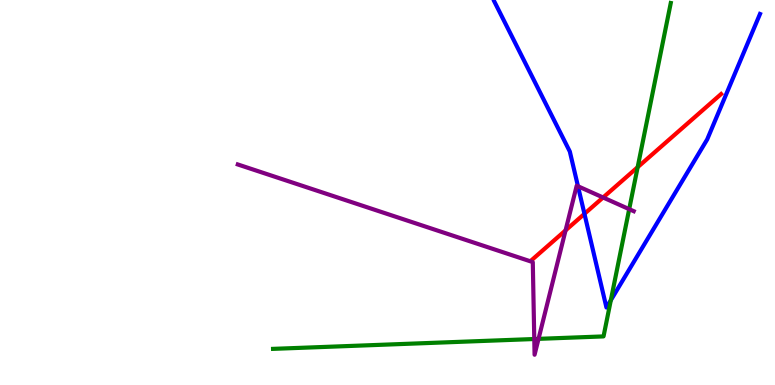[{'lines': ['blue', 'red'], 'intersections': [{'x': 7.54, 'y': 4.45}]}, {'lines': ['green', 'red'], 'intersections': [{'x': 8.23, 'y': 5.66}]}, {'lines': ['purple', 'red'], 'intersections': [{'x': 7.3, 'y': 4.02}, {'x': 7.78, 'y': 4.87}]}, {'lines': ['blue', 'green'], 'intersections': [{'x': 7.88, 'y': 2.2}]}, {'lines': ['blue', 'purple'], 'intersections': [{'x': 7.46, 'y': 5.16}]}, {'lines': ['green', 'purple'], 'intersections': [{'x': 6.89, 'y': 1.19}, {'x': 6.95, 'y': 1.2}, {'x': 8.12, 'y': 4.57}]}]